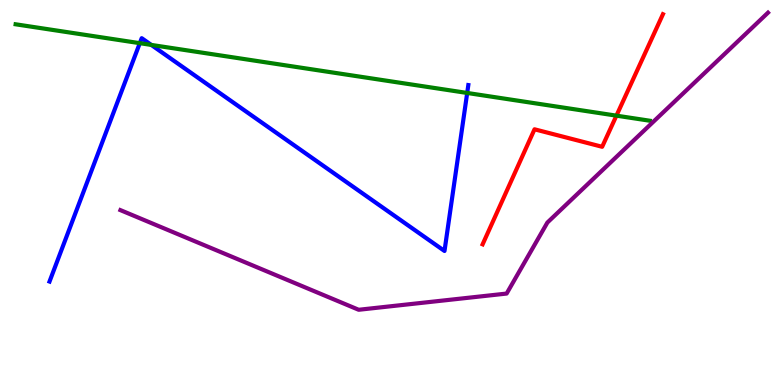[{'lines': ['blue', 'red'], 'intersections': []}, {'lines': ['green', 'red'], 'intersections': [{'x': 7.95, 'y': 7.0}]}, {'lines': ['purple', 'red'], 'intersections': []}, {'lines': ['blue', 'green'], 'intersections': [{'x': 1.8, 'y': 8.88}, {'x': 1.95, 'y': 8.83}, {'x': 6.03, 'y': 7.59}]}, {'lines': ['blue', 'purple'], 'intersections': []}, {'lines': ['green', 'purple'], 'intersections': []}]